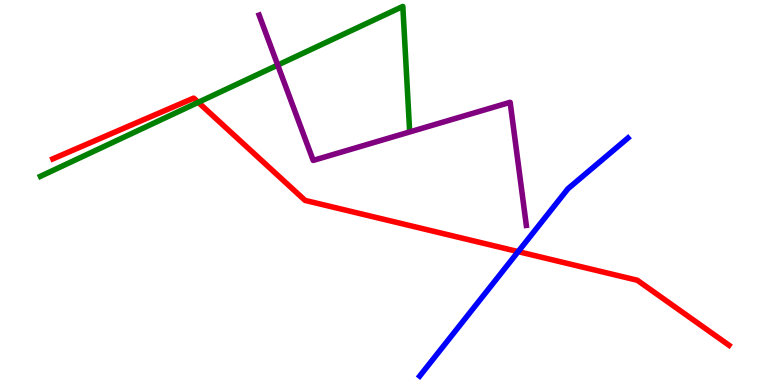[{'lines': ['blue', 'red'], 'intersections': [{'x': 6.69, 'y': 3.46}]}, {'lines': ['green', 'red'], 'intersections': [{'x': 2.56, 'y': 7.34}]}, {'lines': ['purple', 'red'], 'intersections': []}, {'lines': ['blue', 'green'], 'intersections': []}, {'lines': ['blue', 'purple'], 'intersections': []}, {'lines': ['green', 'purple'], 'intersections': [{'x': 3.58, 'y': 8.31}]}]